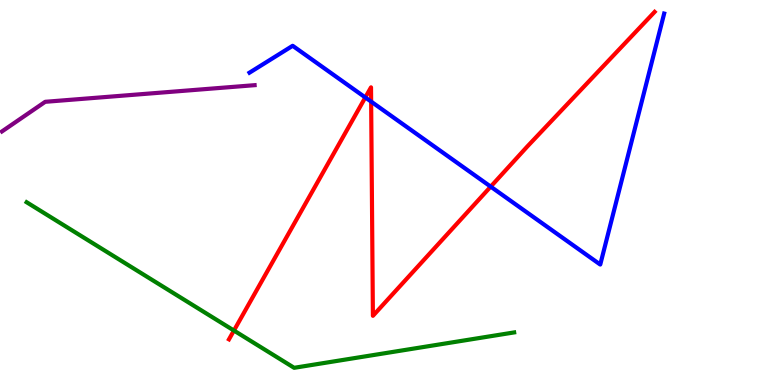[{'lines': ['blue', 'red'], 'intersections': [{'x': 4.71, 'y': 7.47}, {'x': 4.79, 'y': 7.36}, {'x': 6.33, 'y': 5.15}]}, {'lines': ['green', 'red'], 'intersections': [{'x': 3.02, 'y': 1.41}]}, {'lines': ['purple', 'red'], 'intersections': []}, {'lines': ['blue', 'green'], 'intersections': []}, {'lines': ['blue', 'purple'], 'intersections': []}, {'lines': ['green', 'purple'], 'intersections': []}]